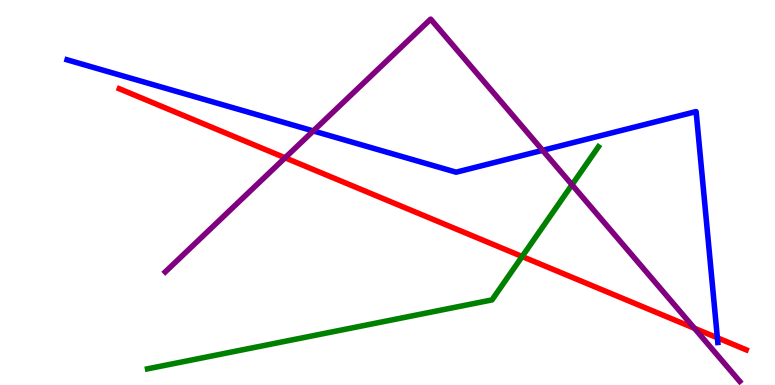[{'lines': ['blue', 'red'], 'intersections': [{'x': 9.26, 'y': 1.23}]}, {'lines': ['green', 'red'], 'intersections': [{'x': 6.74, 'y': 3.34}]}, {'lines': ['purple', 'red'], 'intersections': [{'x': 3.68, 'y': 5.9}, {'x': 8.96, 'y': 1.47}]}, {'lines': ['blue', 'green'], 'intersections': []}, {'lines': ['blue', 'purple'], 'intersections': [{'x': 4.04, 'y': 6.6}, {'x': 7.0, 'y': 6.09}]}, {'lines': ['green', 'purple'], 'intersections': [{'x': 7.38, 'y': 5.2}]}]